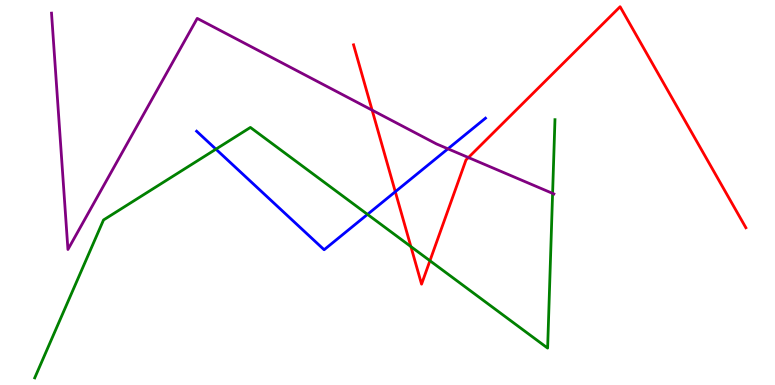[{'lines': ['blue', 'red'], 'intersections': [{'x': 5.1, 'y': 5.02}]}, {'lines': ['green', 'red'], 'intersections': [{'x': 5.3, 'y': 3.6}, {'x': 5.55, 'y': 3.23}]}, {'lines': ['purple', 'red'], 'intersections': [{'x': 4.8, 'y': 7.14}, {'x': 6.04, 'y': 5.91}]}, {'lines': ['blue', 'green'], 'intersections': [{'x': 2.79, 'y': 6.13}, {'x': 4.74, 'y': 4.43}]}, {'lines': ['blue', 'purple'], 'intersections': [{'x': 5.78, 'y': 6.13}]}, {'lines': ['green', 'purple'], 'intersections': [{'x': 7.13, 'y': 4.98}]}]